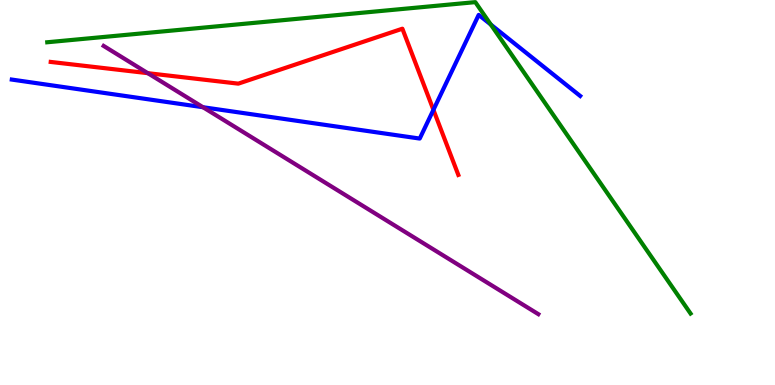[{'lines': ['blue', 'red'], 'intersections': [{'x': 5.59, 'y': 7.15}]}, {'lines': ['green', 'red'], 'intersections': []}, {'lines': ['purple', 'red'], 'intersections': [{'x': 1.91, 'y': 8.1}]}, {'lines': ['blue', 'green'], 'intersections': [{'x': 6.33, 'y': 9.36}]}, {'lines': ['blue', 'purple'], 'intersections': [{'x': 2.62, 'y': 7.22}]}, {'lines': ['green', 'purple'], 'intersections': []}]